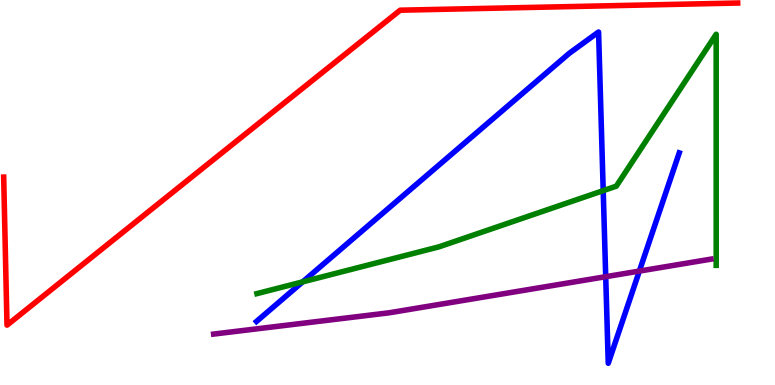[{'lines': ['blue', 'red'], 'intersections': []}, {'lines': ['green', 'red'], 'intersections': []}, {'lines': ['purple', 'red'], 'intersections': []}, {'lines': ['blue', 'green'], 'intersections': [{'x': 3.91, 'y': 2.68}, {'x': 7.78, 'y': 5.05}]}, {'lines': ['blue', 'purple'], 'intersections': [{'x': 7.82, 'y': 2.81}, {'x': 8.25, 'y': 2.96}]}, {'lines': ['green', 'purple'], 'intersections': []}]